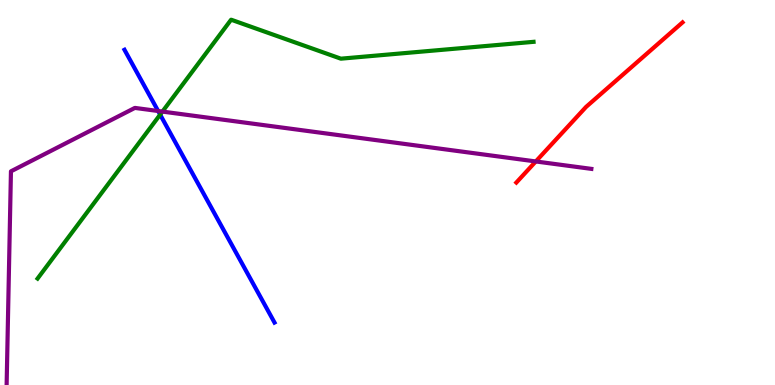[{'lines': ['blue', 'red'], 'intersections': []}, {'lines': ['green', 'red'], 'intersections': []}, {'lines': ['purple', 'red'], 'intersections': [{'x': 6.91, 'y': 5.81}]}, {'lines': ['blue', 'green'], 'intersections': [{'x': 2.07, 'y': 7.02}]}, {'lines': ['blue', 'purple'], 'intersections': [{'x': 2.04, 'y': 7.12}]}, {'lines': ['green', 'purple'], 'intersections': [{'x': 2.1, 'y': 7.1}]}]